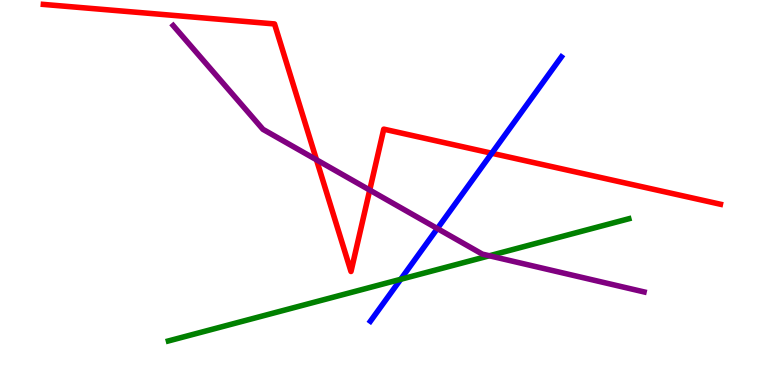[{'lines': ['blue', 'red'], 'intersections': [{'x': 6.35, 'y': 6.02}]}, {'lines': ['green', 'red'], 'intersections': []}, {'lines': ['purple', 'red'], 'intersections': [{'x': 4.08, 'y': 5.85}, {'x': 4.77, 'y': 5.06}]}, {'lines': ['blue', 'green'], 'intersections': [{'x': 5.17, 'y': 2.75}]}, {'lines': ['blue', 'purple'], 'intersections': [{'x': 5.64, 'y': 4.06}]}, {'lines': ['green', 'purple'], 'intersections': [{'x': 6.31, 'y': 3.36}]}]